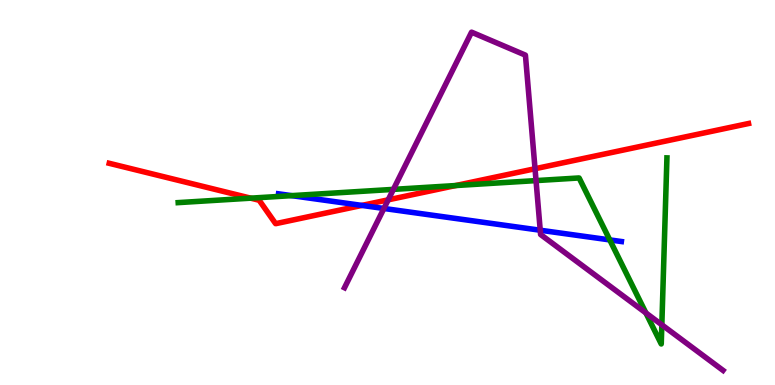[{'lines': ['blue', 'red'], 'intersections': [{'x': 4.67, 'y': 4.66}]}, {'lines': ['green', 'red'], 'intersections': [{'x': 3.23, 'y': 4.85}, {'x': 5.88, 'y': 5.18}]}, {'lines': ['purple', 'red'], 'intersections': [{'x': 5.01, 'y': 4.81}, {'x': 6.9, 'y': 5.62}]}, {'lines': ['blue', 'green'], 'intersections': [{'x': 3.76, 'y': 4.92}, {'x': 7.87, 'y': 3.77}]}, {'lines': ['blue', 'purple'], 'intersections': [{'x': 4.95, 'y': 4.59}, {'x': 6.97, 'y': 4.02}]}, {'lines': ['green', 'purple'], 'intersections': [{'x': 5.08, 'y': 5.08}, {'x': 6.92, 'y': 5.31}, {'x': 8.33, 'y': 1.87}, {'x': 8.54, 'y': 1.56}]}]